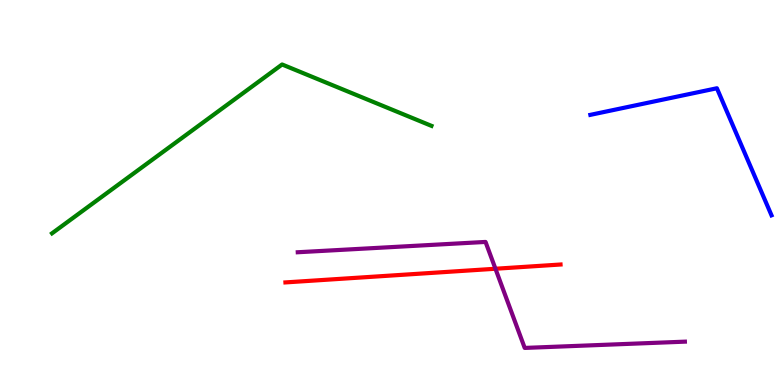[{'lines': ['blue', 'red'], 'intersections': []}, {'lines': ['green', 'red'], 'intersections': []}, {'lines': ['purple', 'red'], 'intersections': [{'x': 6.39, 'y': 3.02}]}, {'lines': ['blue', 'green'], 'intersections': []}, {'lines': ['blue', 'purple'], 'intersections': []}, {'lines': ['green', 'purple'], 'intersections': []}]